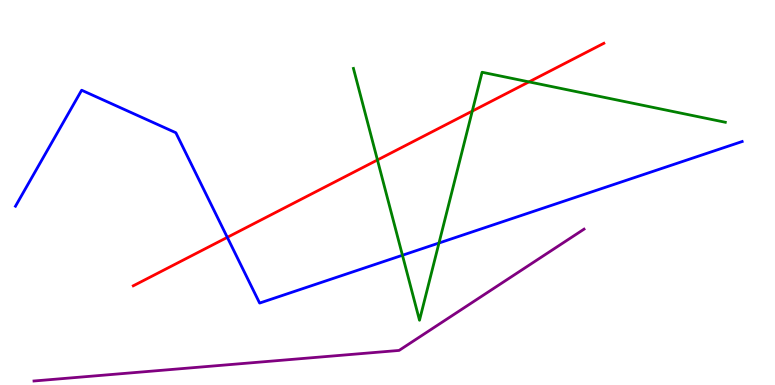[{'lines': ['blue', 'red'], 'intersections': [{'x': 2.93, 'y': 3.84}]}, {'lines': ['green', 'red'], 'intersections': [{'x': 4.87, 'y': 5.84}, {'x': 6.09, 'y': 7.11}, {'x': 6.83, 'y': 7.87}]}, {'lines': ['purple', 'red'], 'intersections': []}, {'lines': ['blue', 'green'], 'intersections': [{'x': 5.19, 'y': 3.37}, {'x': 5.66, 'y': 3.69}]}, {'lines': ['blue', 'purple'], 'intersections': []}, {'lines': ['green', 'purple'], 'intersections': []}]